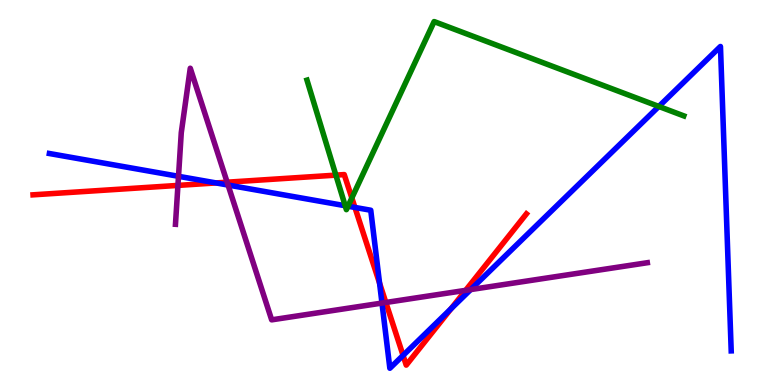[{'lines': ['blue', 'red'], 'intersections': [{'x': 2.79, 'y': 5.25}, {'x': 4.58, 'y': 4.61}, {'x': 4.9, 'y': 2.64}, {'x': 5.2, 'y': 0.769}, {'x': 5.82, 'y': 1.98}]}, {'lines': ['green', 'red'], 'intersections': [{'x': 4.33, 'y': 5.45}, {'x': 4.54, 'y': 4.86}]}, {'lines': ['purple', 'red'], 'intersections': [{'x': 2.3, 'y': 5.18}, {'x': 2.93, 'y': 5.27}, {'x': 4.98, 'y': 2.14}, {'x': 6.01, 'y': 2.46}]}, {'lines': ['blue', 'green'], 'intersections': [{'x': 4.45, 'y': 4.66}, {'x': 4.49, 'y': 4.64}, {'x': 8.5, 'y': 7.24}]}, {'lines': ['blue', 'purple'], 'intersections': [{'x': 2.3, 'y': 5.42}, {'x': 2.94, 'y': 5.19}, {'x': 4.93, 'y': 2.13}, {'x': 6.07, 'y': 2.48}]}, {'lines': ['green', 'purple'], 'intersections': []}]